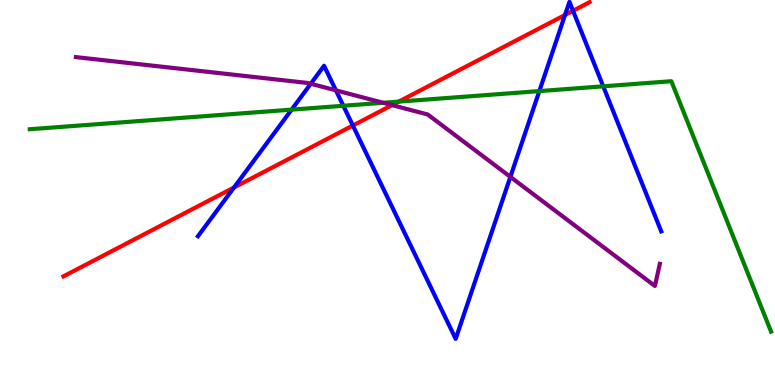[{'lines': ['blue', 'red'], 'intersections': [{'x': 3.02, 'y': 5.13}, {'x': 4.55, 'y': 6.74}, {'x': 7.29, 'y': 9.61}, {'x': 7.39, 'y': 9.72}]}, {'lines': ['green', 'red'], 'intersections': [{'x': 5.15, 'y': 7.36}]}, {'lines': ['purple', 'red'], 'intersections': [{'x': 5.06, 'y': 7.27}]}, {'lines': ['blue', 'green'], 'intersections': [{'x': 3.76, 'y': 7.15}, {'x': 4.43, 'y': 7.25}, {'x': 6.96, 'y': 7.63}, {'x': 7.78, 'y': 7.76}]}, {'lines': ['blue', 'purple'], 'intersections': [{'x': 4.01, 'y': 7.82}, {'x': 4.33, 'y': 7.65}, {'x': 6.59, 'y': 5.41}]}, {'lines': ['green', 'purple'], 'intersections': [{'x': 4.94, 'y': 7.33}]}]